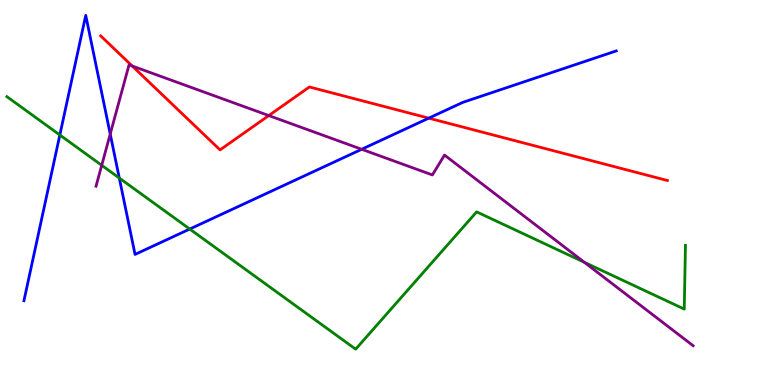[{'lines': ['blue', 'red'], 'intersections': [{'x': 5.53, 'y': 6.93}]}, {'lines': ['green', 'red'], 'intersections': []}, {'lines': ['purple', 'red'], 'intersections': [{'x': 1.71, 'y': 8.29}, {'x': 3.47, 'y': 7.0}]}, {'lines': ['blue', 'green'], 'intersections': [{'x': 0.772, 'y': 6.49}, {'x': 1.54, 'y': 5.38}, {'x': 2.45, 'y': 4.05}]}, {'lines': ['blue', 'purple'], 'intersections': [{'x': 1.42, 'y': 6.52}, {'x': 4.67, 'y': 6.12}]}, {'lines': ['green', 'purple'], 'intersections': [{'x': 1.31, 'y': 5.71}, {'x': 7.54, 'y': 3.19}]}]